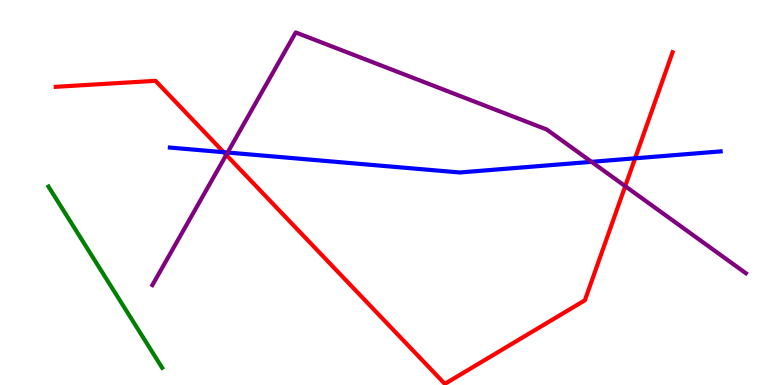[{'lines': ['blue', 'red'], 'intersections': [{'x': 2.89, 'y': 6.05}, {'x': 8.19, 'y': 5.89}]}, {'lines': ['green', 'red'], 'intersections': []}, {'lines': ['purple', 'red'], 'intersections': [{'x': 2.92, 'y': 5.98}, {'x': 8.07, 'y': 5.16}]}, {'lines': ['blue', 'green'], 'intersections': []}, {'lines': ['blue', 'purple'], 'intersections': [{'x': 2.94, 'y': 6.04}, {'x': 7.63, 'y': 5.8}]}, {'lines': ['green', 'purple'], 'intersections': []}]